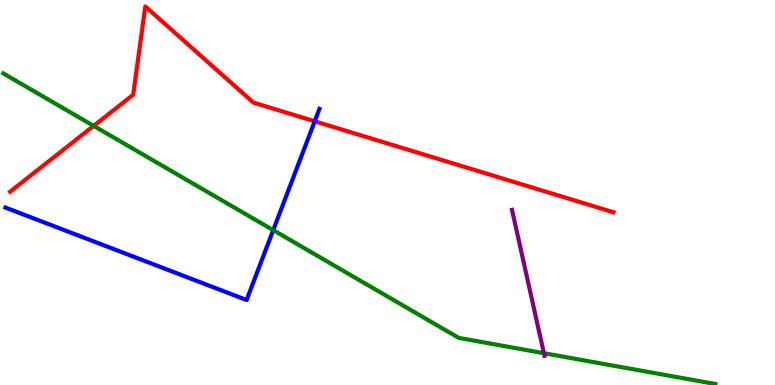[{'lines': ['blue', 'red'], 'intersections': [{'x': 4.06, 'y': 6.85}]}, {'lines': ['green', 'red'], 'intersections': [{'x': 1.21, 'y': 6.73}]}, {'lines': ['purple', 'red'], 'intersections': []}, {'lines': ['blue', 'green'], 'intersections': [{'x': 3.53, 'y': 4.02}]}, {'lines': ['blue', 'purple'], 'intersections': []}, {'lines': ['green', 'purple'], 'intersections': [{'x': 7.02, 'y': 0.826}]}]